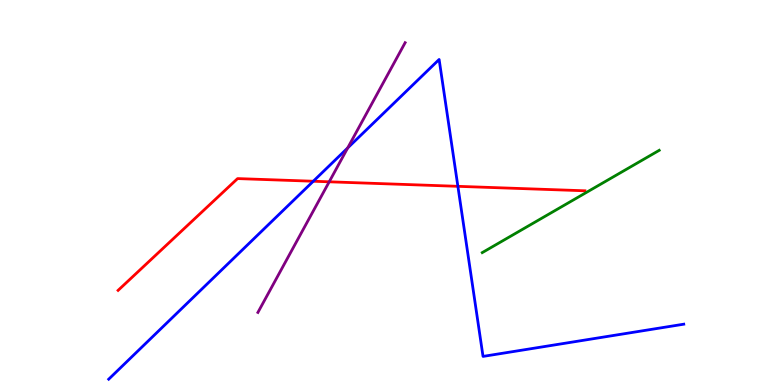[{'lines': ['blue', 'red'], 'intersections': [{'x': 4.04, 'y': 5.29}, {'x': 5.91, 'y': 5.16}]}, {'lines': ['green', 'red'], 'intersections': []}, {'lines': ['purple', 'red'], 'intersections': [{'x': 4.25, 'y': 5.28}]}, {'lines': ['blue', 'green'], 'intersections': []}, {'lines': ['blue', 'purple'], 'intersections': [{'x': 4.49, 'y': 6.16}]}, {'lines': ['green', 'purple'], 'intersections': []}]